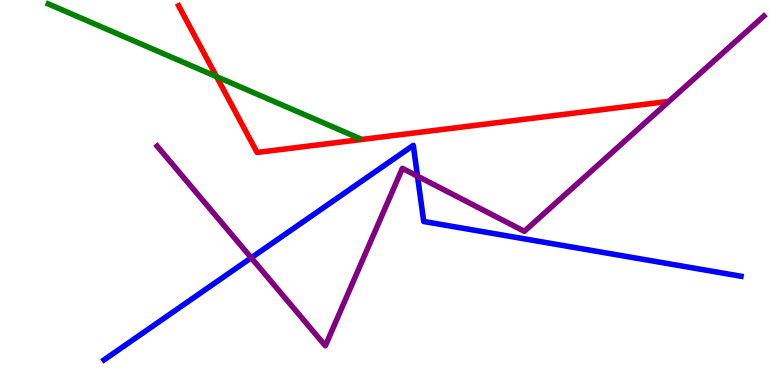[{'lines': ['blue', 'red'], 'intersections': []}, {'lines': ['green', 'red'], 'intersections': [{'x': 2.79, 'y': 8.01}]}, {'lines': ['purple', 'red'], 'intersections': []}, {'lines': ['blue', 'green'], 'intersections': []}, {'lines': ['blue', 'purple'], 'intersections': [{'x': 3.24, 'y': 3.3}, {'x': 5.39, 'y': 5.42}]}, {'lines': ['green', 'purple'], 'intersections': []}]